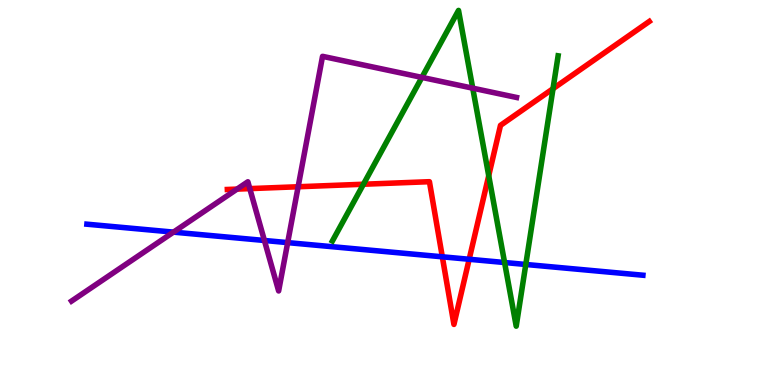[{'lines': ['blue', 'red'], 'intersections': [{'x': 5.71, 'y': 3.33}, {'x': 6.05, 'y': 3.27}]}, {'lines': ['green', 'red'], 'intersections': [{'x': 4.69, 'y': 5.21}, {'x': 6.31, 'y': 5.44}, {'x': 7.14, 'y': 7.7}]}, {'lines': ['purple', 'red'], 'intersections': [{'x': 3.06, 'y': 5.09}, {'x': 3.22, 'y': 5.1}, {'x': 3.85, 'y': 5.15}]}, {'lines': ['blue', 'green'], 'intersections': [{'x': 6.51, 'y': 3.18}, {'x': 6.78, 'y': 3.13}]}, {'lines': ['blue', 'purple'], 'intersections': [{'x': 2.24, 'y': 3.97}, {'x': 3.41, 'y': 3.75}, {'x': 3.71, 'y': 3.7}]}, {'lines': ['green', 'purple'], 'intersections': [{'x': 5.44, 'y': 7.99}, {'x': 6.1, 'y': 7.71}]}]